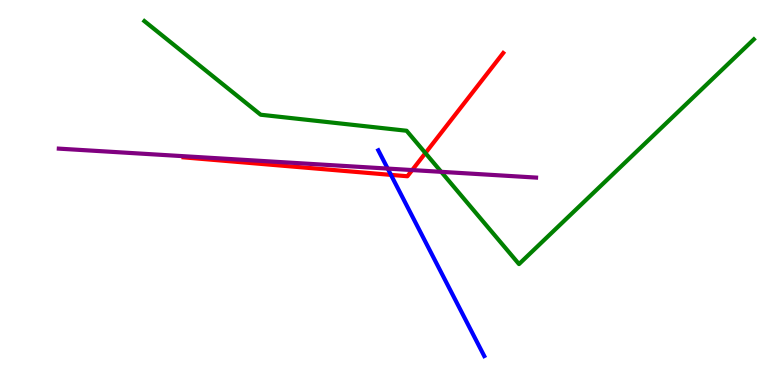[{'lines': ['blue', 'red'], 'intersections': [{'x': 5.04, 'y': 5.46}]}, {'lines': ['green', 'red'], 'intersections': [{'x': 5.49, 'y': 6.02}]}, {'lines': ['purple', 'red'], 'intersections': [{'x': 5.32, 'y': 5.58}]}, {'lines': ['blue', 'green'], 'intersections': []}, {'lines': ['blue', 'purple'], 'intersections': [{'x': 5.0, 'y': 5.62}]}, {'lines': ['green', 'purple'], 'intersections': [{'x': 5.69, 'y': 5.54}]}]